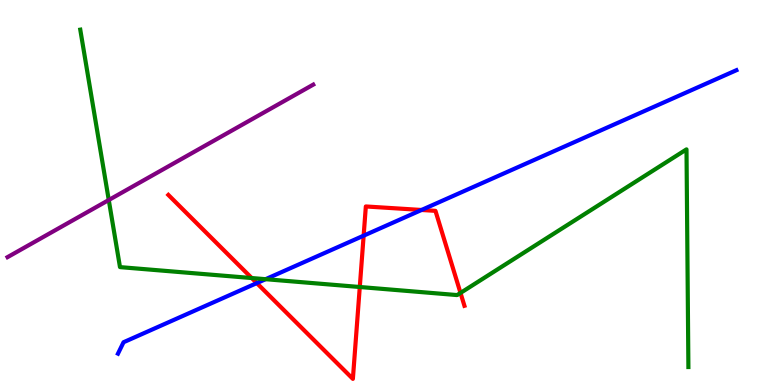[{'lines': ['blue', 'red'], 'intersections': [{'x': 3.31, 'y': 2.65}, {'x': 4.69, 'y': 3.88}, {'x': 5.44, 'y': 4.55}]}, {'lines': ['green', 'red'], 'intersections': [{'x': 3.25, 'y': 2.78}, {'x': 4.64, 'y': 2.55}, {'x': 5.94, 'y': 2.39}]}, {'lines': ['purple', 'red'], 'intersections': []}, {'lines': ['blue', 'green'], 'intersections': [{'x': 3.43, 'y': 2.75}]}, {'lines': ['blue', 'purple'], 'intersections': []}, {'lines': ['green', 'purple'], 'intersections': [{'x': 1.4, 'y': 4.8}]}]